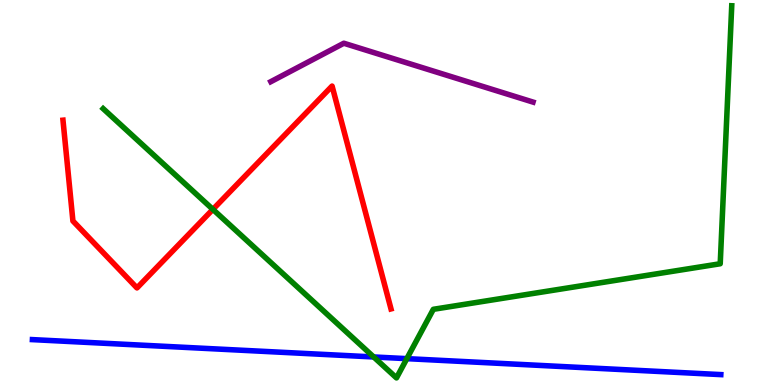[{'lines': ['blue', 'red'], 'intersections': []}, {'lines': ['green', 'red'], 'intersections': [{'x': 2.75, 'y': 4.56}]}, {'lines': ['purple', 'red'], 'intersections': []}, {'lines': ['blue', 'green'], 'intersections': [{'x': 4.82, 'y': 0.728}, {'x': 5.25, 'y': 0.685}]}, {'lines': ['blue', 'purple'], 'intersections': []}, {'lines': ['green', 'purple'], 'intersections': []}]